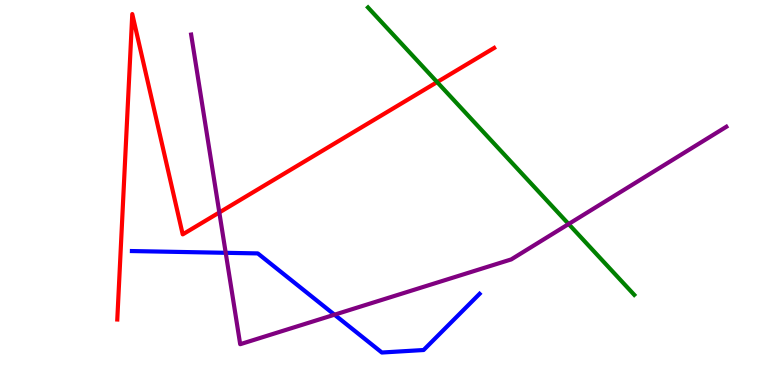[{'lines': ['blue', 'red'], 'intersections': []}, {'lines': ['green', 'red'], 'intersections': [{'x': 5.64, 'y': 7.87}]}, {'lines': ['purple', 'red'], 'intersections': [{'x': 2.83, 'y': 4.48}]}, {'lines': ['blue', 'green'], 'intersections': []}, {'lines': ['blue', 'purple'], 'intersections': [{'x': 2.91, 'y': 3.43}, {'x': 4.32, 'y': 1.83}]}, {'lines': ['green', 'purple'], 'intersections': [{'x': 7.34, 'y': 4.18}]}]